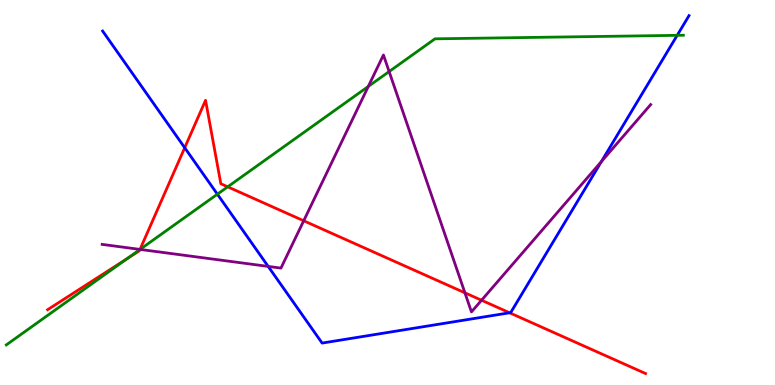[{'lines': ['blue', 'red'], 'intersections': [{'x': 2.38, 'y': 6.16}, {'x': 6.58, 'y': 1.88}]}, {'lines': ['green', 'red'], 'intersections': [{'x': 1.64, 'y': 3.28}, {'x': 1.81, 'y': 3.52}, {'x': 2.94, 'y': 5.15}]}, {'lines': ['purple', 'red'], 'intersections': [{'x': 1.81, 'y': 3.52}, {'x': 3.92, 'y': 4.27}, {'x': 6.0, 'y': 2.39}, {'x': 6.21, 'y': 2.2}]}, {'lines': ['blue', 'green'], 'intersections': [{'x': 2.8, 'y': 4.96}, {'x': 8.74, 'y': 9.08}]}, {'lines': ['blue', 'purple'], 'intersections': [{'x': 3.46, 'y': 3.08}, {'x': 7.76, 'y': 5.8}]}, {'lines': ['green', 'purple'], 'intersections': [{'x': 1.81, 'y': 3.52}, {'x': 4.75, 'y': 7.76}, {'x': 5.02, 'y': 8.14}]}]